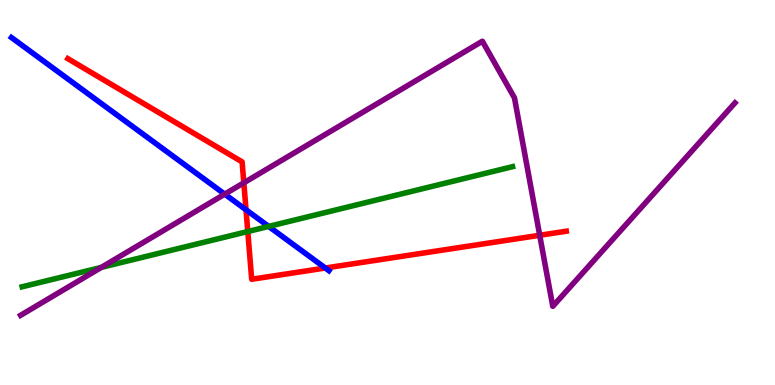[{'lines': ['blue', 'red'], 'intersections': [{'x': 3.17, 'y': 4.55}, {'x': 4.2, 'y': 3.04}]}, {'lines': ['green', 'red'], 'intersections': [{'x': 3.2, 'y': 3.99}]}, {'lines': ['purple', 'red'], 'intersections': [{'x': 3.15, 'y': 5.25}, {'x': 6.96, 'y': 3.89}]}, {'lines': ['blue', 'green'], 'intersections': [{'x': 3.47, 'y': 4.12}]}, {'lines': ['blue', 'purple'], 'intersections': [{'x': 2.9, 'y': 4.96}]}, {'lines': ['green', 'purple'], 'intersections': [{'x': 1.31, 'y': 3.05}]}]